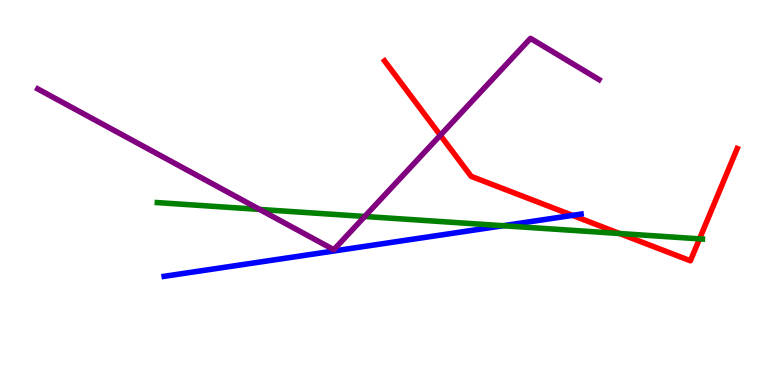[{'lines': ['blue', 'red'], 'intersections': [{'x': 7.39, 'y': 4.41}]}, {'lines': ['green', 'red'], 'intersections': [{'x': 7.99, 'y': 3.93}, {'x': 9.03, 'y': 3.8}]}, {'lines': ['purple', 'red'], 'intersections': [{'x': 5.68, 'y': 6.49}]}, {'lines': ['blue', 'green'], 'intersections': [{'x': 6.49, 'y': 4.14}]}, {'lines': ['blue', 'purple'], 'intersections': []}, {'lines': ['green', 'purple'], 'intersections': [{'x': 3.35, 'y': 4.56}, {'x': 4.71, 'y': 4.38}]}]